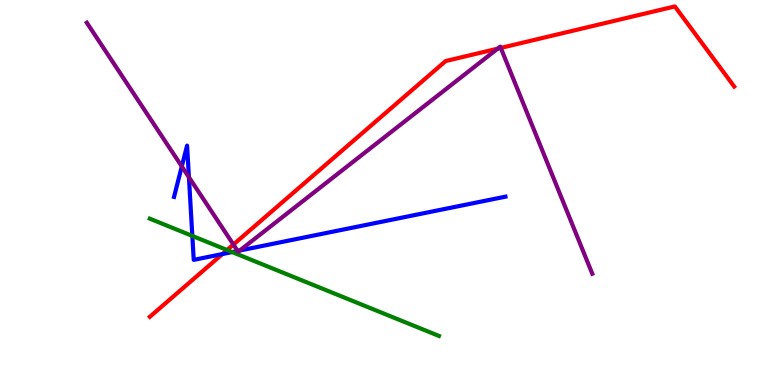[{'lines': ['blue', 'red'], 'intersections': [{'x': 2.87, 'y': 3.4}]}, {'lines': ['green', 'red'], 'intersections': [{'x': 2.93, 'y': 3.51}]}, {'lines': ['purple', 'red'], 'intersections': [{'x': 3.01, 'y': 3.65}, {'x': 6.42, 'y': 8.74}, {'x': 6.46, 'y': 8.76}]}, {'lines': ['blue', 'green'], 'intersections': [{'x': 2.48, 'y': 3.87}, {'x': 3.0, 'y': 3.45}]}, {'lines': ['blue', 'purple'], 'intersections': [{'x': 2.35, 'y': 5.68}, {'x': 2.44, 'y': 5.4}, {'x': 3.07, 'y': 3.48}, {'x': 3.09, 'y': 3.49}]}, {'lines': ['green', 'purple'], 'intersections': []}]